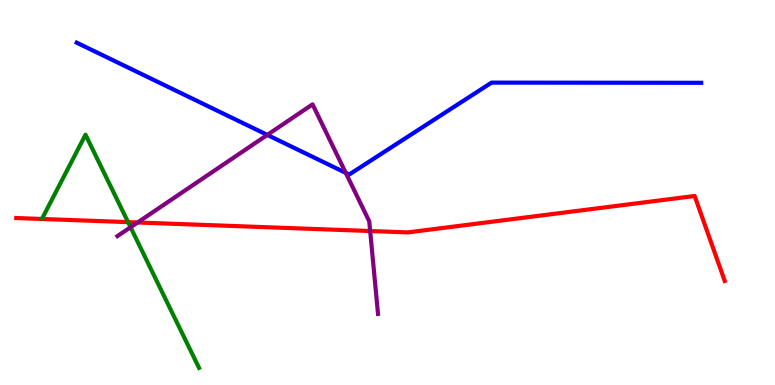[{'lines': ['blue', 'red'], 'intersections': []}, {'lines': ['green', 'red'], 'intersections': [{'x': 1.65, 'y': 4.23}]}, {'lines': ['purple', 'red'], 'intersections': [{'x': 1.78, 'y': 4.22}, {'x': 4.78, 'y': 4.0}]}, {'lines': ['blue', 'green'], 'intersections': []}, {'lines': ['blue', 'purple'], 'intersections': [{'x': 3.45, 'y': 6.5}, {'x': 4.46, 'y': 5.51}]}, {'lines': ['green', 'purple'], 'intersections': [{'x': 1.68, 'y': 4.1}]}]